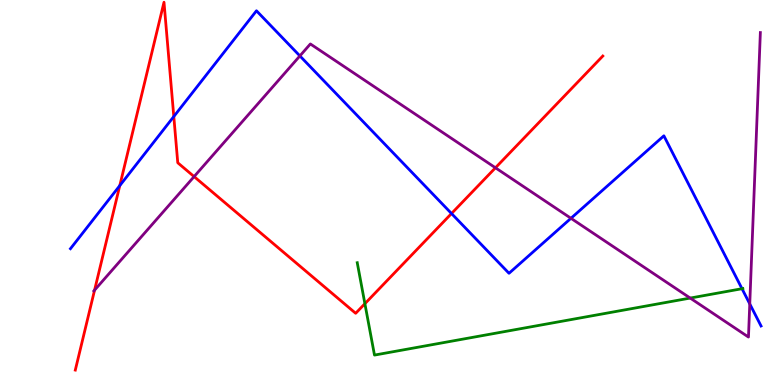[{'lines': ['blue', 'red'], 'intersections': [{'x': 1.55, 'y': 5.18}, {'x': 2.24, 'y': 6.97}, {'x': 5.83, 'y': 4.45}]}, {'lines': ['green', 'red'], 'intersections': [{'x': 4.71, 'y': 2.11}]}, {'lines': ['purple', 'red'], 'intersections': [{'x': 1.22, 'y': 2.46}, {'x': 2.5, 'y': 5.41}, {'x': 6.39, 'y': 5.64}]}, {'lines': ['blue', 'green'], 'intersections': [{'x': 9.57, 'y': 2.5}]}, {'lines': ['blue', 'purple'], 'intersections': [{'x': 3.87, 'y': 8.55}, {'x': 7.37, 'y': 4.33}, {'x': 9.67, 'y': 2.11}]}, {'lines': ['green', 'purple'], 'intersections': [{'x': 8.91, 'y': 2.26}]}]